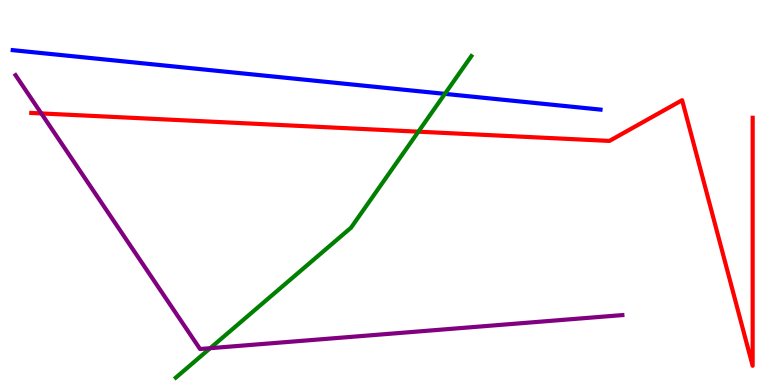[{'lines': ['blue', 'red'], 'intersections': []}, {'lines': ['green', 'red'], 'intersections': [{'x': 5.4, 'y': 6.58}]}, {'lines': ['purple', 'red'], 'intersections': [{'x': 0.533, 'y': 7.05}]}, {'lines': ['blue', 'green'], 'intersections': [{'x': 5.74, 'y': 7.56}]}, {'lines': ['blue', 'purple'], 'intersections': []}, {'lines': ['green', 'purple'], 'intersections': [{'x': 2.71, 'y': 0.956}]}]